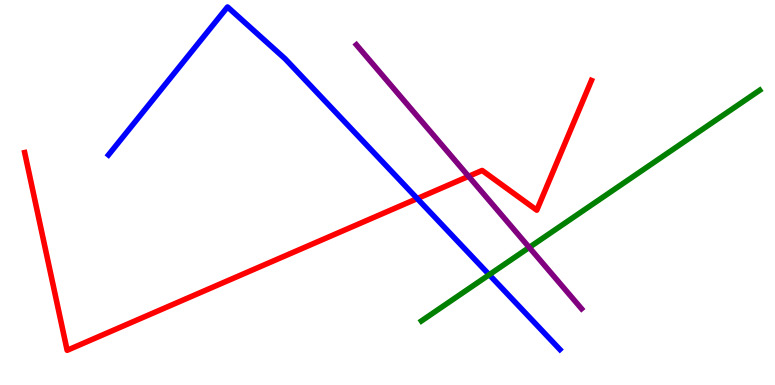[{'lines': ['blue', 'red'], 'intersections': [{'x': 5.38, 'y': 4.84}]}, {'lines': ['green', 'red'], 'intersections': []}, {'lines': ['purple', 'red'], 'intersections': [{'x': 6.05, 'y': 5.42}]}, {'lines': ['blue', 'green'], 'intersections': [{'x': 6.31, 'y': 2.86}]}, {'lines': ['blue', 'purple'], 'intersections': []}, {'lines': ['green', 'purple'], 'intersections': [{'x': 6.83, 'y': 3.57}]}]